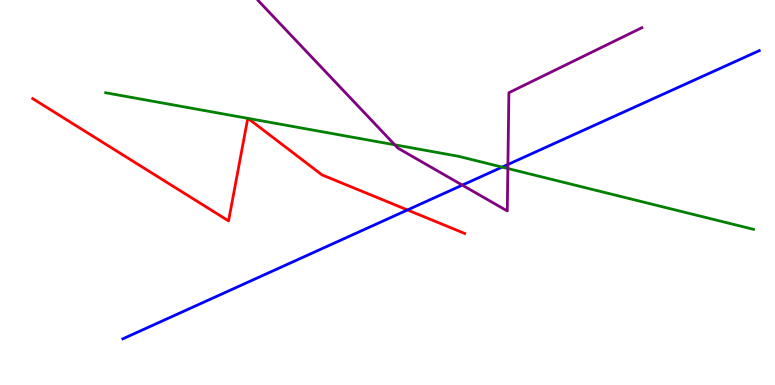[{'lines': ['blue', 'red'], 'intersections': [{'x': 5.26, 'y': 4.55}]}, {'lines': ['green', 'red'], 'intersections': [{'x': 3.2, 'y': 6.93}, {'x': 3.2, 'y': 6.93}]}, {'lines': ['purple', 'red'], 'intersections': []}, {'lines': ['blue', 'green'], 'intersections': [{'x': 6.48, 'y': 5.66}]}, {'lines': ['blue', 'purple'], 'intersections': [{'x': 5.97, 'y': 5.19}, {'x': 6.55, 'y': 5.73}]}, {'lines': ['green', 'purple'], 'intersections': [{'x': 5.09, 'y': 6.24}, {'x': 6.55, 'y': 5.62}]}]